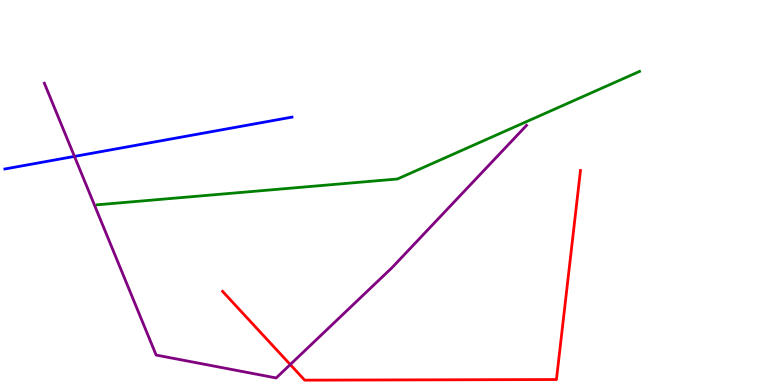[{'lines': ['blue', 'red'], 'intersections': []}, {'lines': ['green', 'red'], 'intersections': []}, {'lines': ['purple', 'red'], 'intersections': [{'x': 3.75, 'y': 0.531}]}, {'lines': ['blue', 'green'], 'intersections': []}, {'lines': ['blue', 'purple'], 'intersections': [{'x': 0.961, 'y': 5.94}]}, {'lines': ['green', 'purple'], 'intersections': []}]